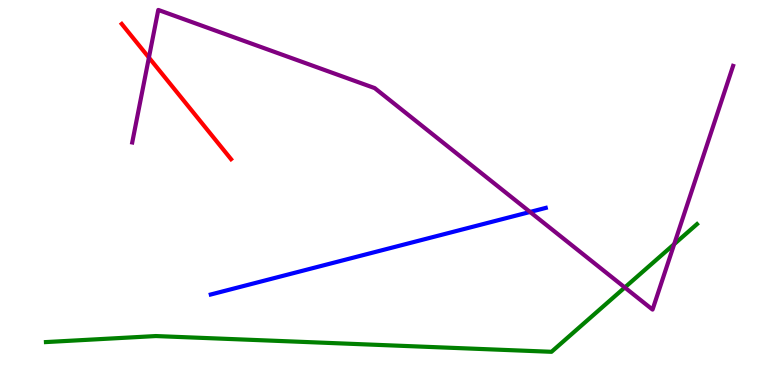[{'lines': ['blue', 'red'], 'intersections': []}, {'lines': ['green', 'red'], 'intersections': []}, {'lines': ['purple', 'red'], 'intersections': [{'x': 1.92, 'y': 8.5}]}, {'lines': ['blue', 'green'], 'intersections': []}, {'lines': ['blue', 'purple'], 'intersections': [{'x': 6.84, 'y': 4.49}]}, {'lines': ['green', 'purple'], 'intersections': [{'x': 8.06, 'y': 2.53}, {'x': 8.7, 'y': 3.66}]}]